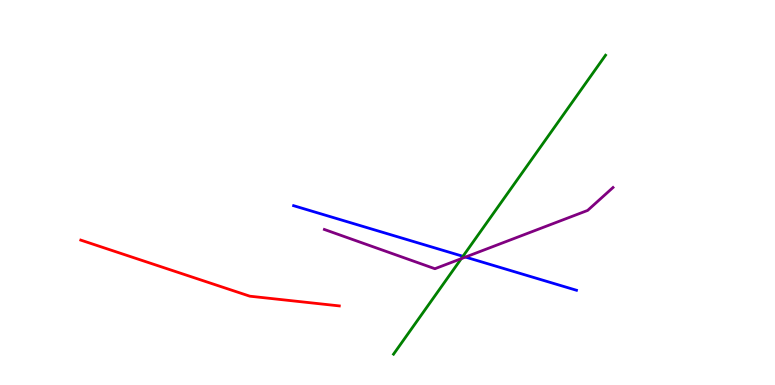[{'lines': ['blue', 'red'], 'intersections': []}, {'lines': ['green', 'red'], 'intersections': []}, {'lines': ['purple', 'red'], 'intersections': []}, {'lines': ['blue', 'green'], 'intersections': [{'x': 5.97, 'y': 3.34}]}, {'lines': ['blue', 'purple'], 'intersections': [{'x': 6.01, 'y': 3.32}]}, {'lines': ['green', 'purple'], 'intersections': [{'x': 5.95, 'y': 3.28}]}]